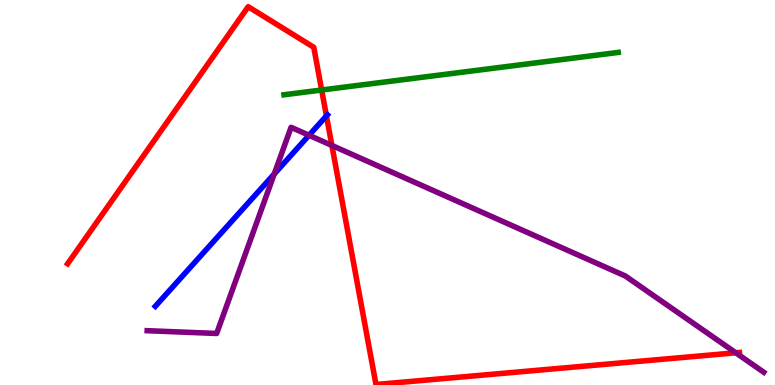[{'lines': ['blue', 'red'], 'intersections': [{'x': 4.21, 'y': 6.99}]}, {'lines': ['green', 'red'], 'intersections': [{'x': 4.15, 'y': 7.66}]}, {'lines': ['purple', 'red'], 'intersections': [{'x': 4.28, 'y': 6.22}, {'x': 9.49, 'y': 0.837}]}, {'lines': ['blue', 'green'], 'intersections': []}, {'lines': ['blue', 'purple'], 'intersections': [{'x': 3.54, 'y': 5.48}, {'x': 3.99, 'y': 6.49}]}, {'lines': ['green', 'purple'], 'intersections': []}]